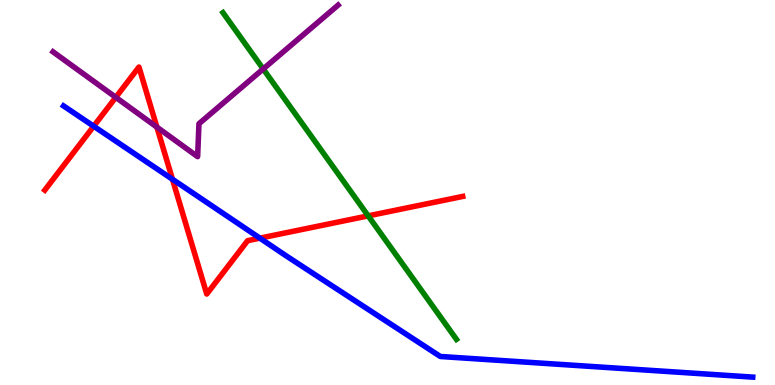[{'lines': ['blue', 'red'], 'intersections': [{'x': 1.21, 'y': 6.72}, {'x': 2.23, 'y': 5.34}, {'x': 3.35, 'y': 3.81}]}, {'lines': ['green', 'red'], 'intersections': [{'x': 4.75, 'y': 4.39}]}, {'lines': ['purple', 'red'], 'intersections': [{'x': 1.49, 'y': 7.47}, {'x': 2.02, 'y': 6.7}]}, {'lines': ['blue', 'green'], 'intersections': []}, {'lines': ['blue', 'purple'], 'intersections': []}, {'lines': ['green', 'purple'], 'intersections': [{'x': 3.4, 'y': 8.21}]}]